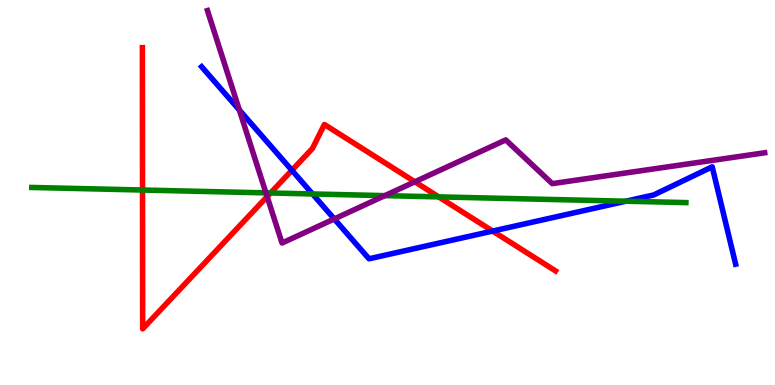[{'lines': ['blue', 'red'], 'intersections': [{'x': 3.77, 'y': 5.58}, {'x': 6.36, 'y': 4.0}]}, {'lines': ['green', 'red'], 'intersections': [{'x': 1.84, 'y': 5.06}, {'x': 3.49, 'y': 4.99}, {'x': 5.66, 'y': 4.89}]}, {'lines': ['purple', 'red'], 'intersections': [{'x': 3.45, 'y': 4.89}, {'x': 5.35, 'y': 5.28}]}, {'lines': ['blue', 'green'], 'intersections': [{'x': 4.03, 'y': 4.96}, {'x': 8.08, 'y': 4.77}]}, {'lines': ['blue', 'purple'], 'intersections': [{'x': 3.09, 'y': 7.14}, {'x': 4.31, 'y': 4.31}]}, {'lines': ['green', 'purple'], 'intersections': [{'x': 3.43, 'y': 4.99}, {'x': 4.97, 'y': 4.92}]}]